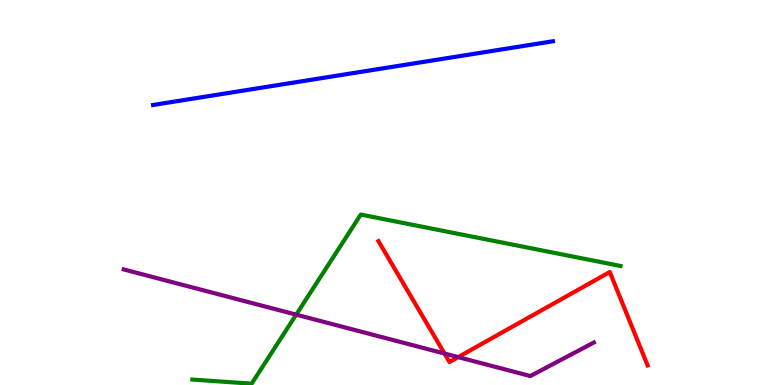[{'lines': ['blue', 'red'], 'intersections': []}, {'lines': ['green', 'red'], 'intersections': []}, {'lines': ['purple', 'red'], 'intersections': [{'x': 5.74, 'y': 0.817}, {'x': 5.91, 'y': 0.724}]}, {'lines': ['blue', 'green'], 'intersections': []}, {'lines': ['blue', 'purple'], 'intersections': []}, {'lines': ['green', 'purple'], 'intersections': [{'x': 3.82, 'y': 1.83}]}]